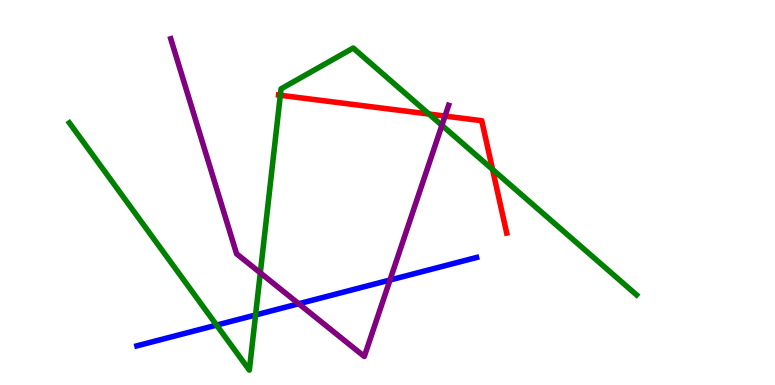[{'lines': ['blue', 'red'], 'intersections': []}, {'lines': ['green', 'red'], 'intersections': [{'x': 3.62, 'y': 7.53}, {'x': 5.53, 'y': 7.04}, {'x': 6.36, 'y': 5.6}]}, {'lines': ['purple', 'red'], 'intersections': [{'x': 5.74, 'y': 6.99}]}, {'lines': ['blue', 'green'], 'intersections': [{'x': 2.79, 'y': 1.56}, {'x': 3.3, 'y': 1.82}]}, {'lines': ['blue', 'purple'], 'intersections': [{'x': 3.85, 'y': 2.11}, {'x': 5.03, 'y': 2.73}]}, {'lines': ['green', 'purple'], 'intersections': [{'x': 3.36, 'y': 2.91}, {'x': 5.7, 'y': 6.74}]}]